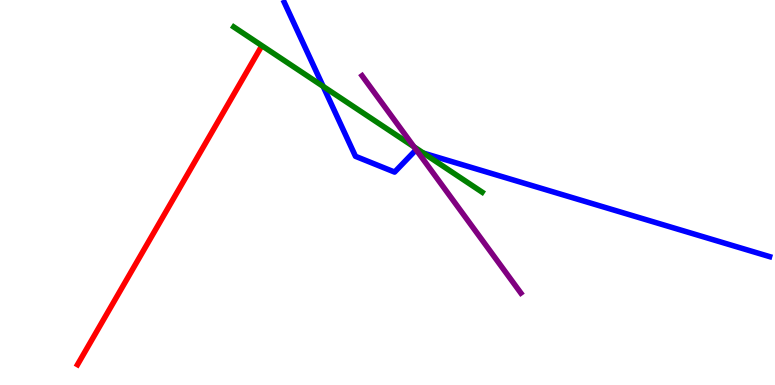[{'lines': ['blue', 'red'], 'intersections': []}, {'lines': ['green', 'red'], 'intersections': []}, {'lines': ['purple', 'red'], 'intersections': []}, {'lines': ['blue', 'green'], 'intersections': [{'x': 4.17, 'y': 7.76}, {'x': 5.46, 'y': 6.02}]}, {'lines': ['blue', 'purple'], 'intersections': [{'x': 5.38, 'y': 6.07}]}, {'lines': ['green', 'purple'], 'intersections': [{'x': 5.34, 'y': 6.19}]}]